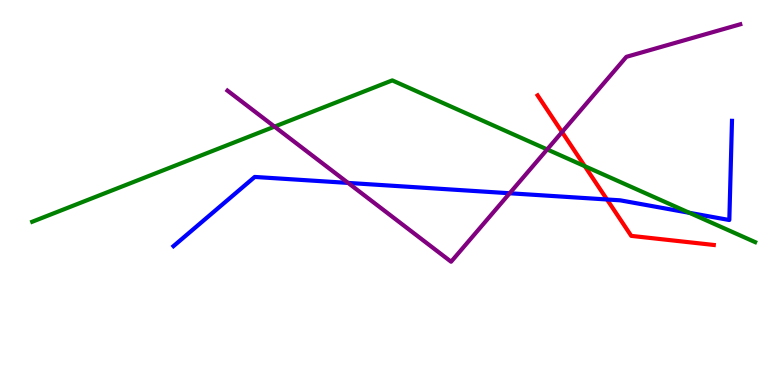[{'lines': ['blue', 'red'], 'intersections': [{'x': 7.83, 'y': 4.82}]}, {'lines': ['green', 'red'], 'intersections': [{'x': 7.55, 'y': 5.68}]}, {'lines': ['purple', 'red'], 'intersections': [{'x': 7.25, 'y': 6.57}]}, {'lines': ['blue', 'green'], 'intersections': [{'x': 8.9, 'y': 4.47}]}, {'lines': ['blue', 'purple'], 'intersections': [{'x': 4.49, 'y': 5.25}, {'x': 6.58, 'y': 4.98}]}, {'lines': ['green', 'purple'], 'intersections': [{'x': 3.54, 'y': 6.71}, {'x': 7.06, 'y': 6.12}]}]